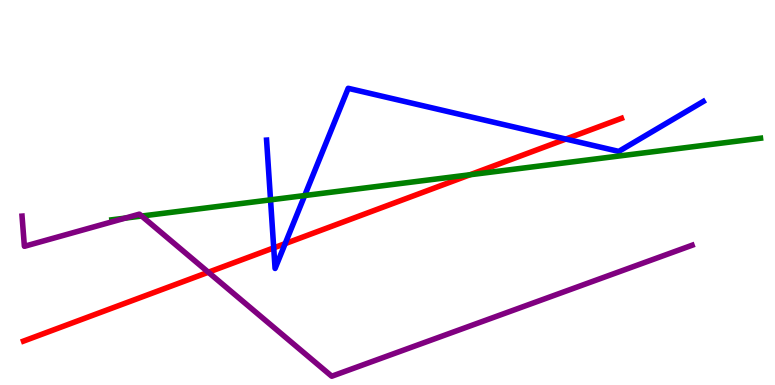[{'lines': ['blue', 'red'], 'intersections': [{'x': 3.53, 'y': 3.56}, {'x': 3.68, 'y': 3.67}, {'x': 7.3, 'y': 6.39}]}, {'lines': ['green', 'red'], 'intersections': [{'x': 6.06, 'y': 5.46}]}, {'lines': ['purple', 'red'], 'intersections': [{'x': 2.69, 'y': 2.93}]}, {'lines': ['blue', 'green'], 'intersections': [{'x': 3.49, 'y': 4.81}, {'x': 3.93, 'y': 4.92}]}, {'lines': ['blue', 'purple'], 'intersections': []}, {'lines': ['green', 'purple'], 'intersections': [{'x': 1.62, 'y': 4.33}, {'x': 1.83, 'y': 4.39}]}]